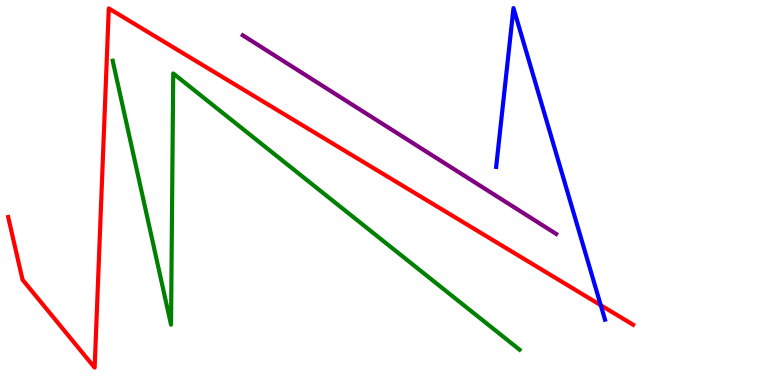[{'lines': ['blue', 'red'], 'intersections': [{'x': 7.75, 'y': 2.07}]}, {'lines': ['green', 'red'], 'intersections': []}, {'lines': ['purple', 'red'], 'intersections': []}, {'lines': ['blue', 'green'], 'intersections': []}, {'lines': ['blue', 'purple'], 'intersections': []}, {'lines': ['green', 'purple'], 'intersections': []}]